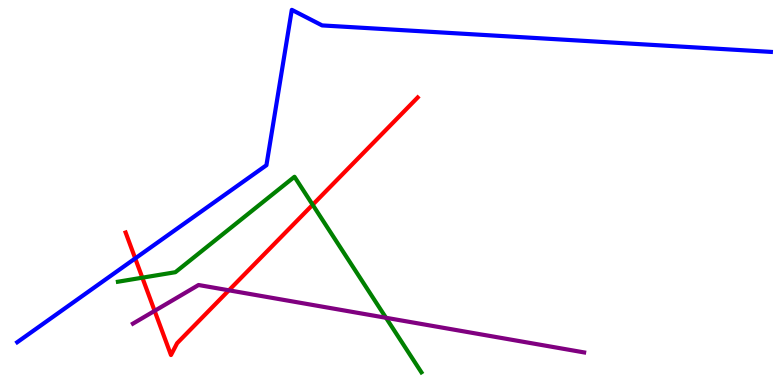[{'lines': ['blue', 'red'], 'intersections': [{'x': 1.74, 'y': 3.29}]}, {'lines': ['green', 'red'], 'intersections': [{'x': 1.84, 'y': 2.79}, {'x': 4.03, 'y': 4.68}]}, {'lines': ['purple', 'red'], 'intersections': [{'x': 2.0, 'y': 1.93}, {'x': 2.95, 'y': 2.46}]}, {'lines': ['blue', 'green'], 'intersections': []}, {'lines': ['blue', 'purple'], 'intersections': []}, {'lines': ['green', 'purple'], 'intersections': [{'x': 4.98, 'y': 1.75}]}]